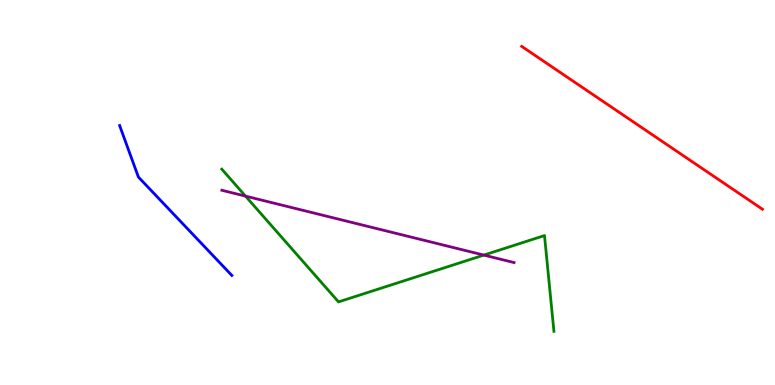[{'lines': ['blue', 'red'], 'intersections': []}, {'lines': ['green', 'red'], 'intersections': []}, {'lines': ['purple', 'red'], 'intersections': []}, {'lines': ['blue', 'green'], 'intersections': []}, {'lines': ['blue', 'purple'], 'intersections': []}, {'lines': ['green', 'purple'], 'intersections': [{'x': 3.17, 'y': 4.91}, {'x': 6.24, 'y': 3.37}]}]